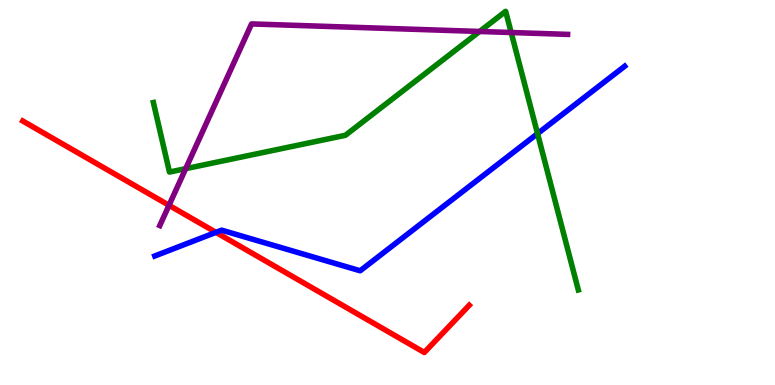[{'lines': ['blue', 'red'], 'intersections': [{'x': 2.79, 'y': 3.96}]}, {'lines': ['green', 'red'], 'intersections': []}, {'lines': ['purple', 'red'], 'intersections': [{'x': 2.18, 'y': 4.67}]}, {'lines': ['blue', 'green'], 'intersections': [{'x': 6.94, 'y': 6.53}]}, {'lines': ['blue', 'purple'], 'intersections': []}, {'lines': ['green', 'purple'], 'intersections': [{'x': 2.4, 'y': 5.62}, {'x': 6.19, 'y': 9.18}, {'x': 6.6, 'y': 9.16}]}]